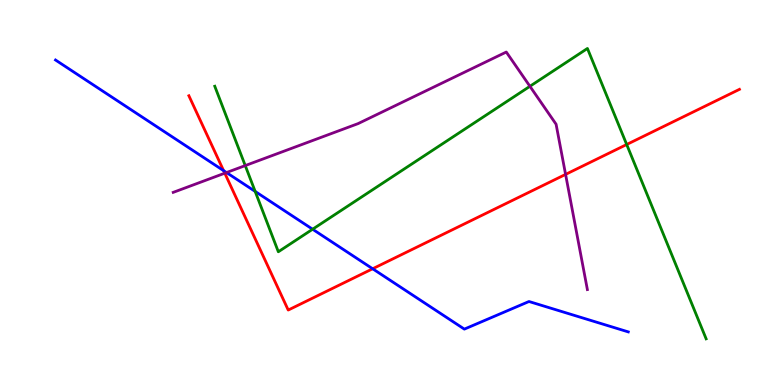[{'lines': ['blue', 'red'], 'intersections': [{'x': 2.89, 'y': 5.57}, {'x': 4.81, 'y': 3.02}]}, {'lines': ['green', 'red'], 'intersections': [{'x': 8.09, 'y': 6.25}]}, {'lines': ['purple', 'red'], 'intersections': [{'x': 2.9, 'y': 5.5}, {'x': 7.3, 'y': 5.47}]}, {'lines': ['blue', 'green'], 'intersections': [{'x': 3.29, 'y': 5.03}, {'x': 4.03, 'y': 4.05}]}, {'lines': ['blue', 'purple'], 'intersections': [{'x': 2.92, 'y': 5.52}]}, {'lines': ['green', 'purple'], 'intersections': [{'x': 3.16, 'y': 5.7}, {'x': 6.84, 'y': 7.76}]}]